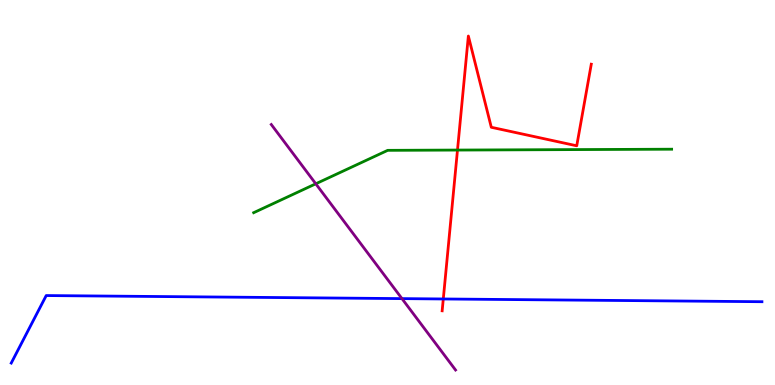[{'lines': ['blue', 'red'], 'intersections': [{'x': 5.72, 'y': 2.23}]}, {'lines': ['green', 'red'], 'intersections': [{'x': 5.9, 'y': 6.1}]}, {'lines': ['purple', 'red'], 'intersections': []}, {'lines': ['blue', 'green'], 'intersections': []}, {'lines': ['blue', 'purple'], 'intersections': [{'x': 5.19, 'y': 2.24}]}, {'lines': ['green', 'purple'], 'intersections': [{'x': 4.07, 'y': 5.23}]}]